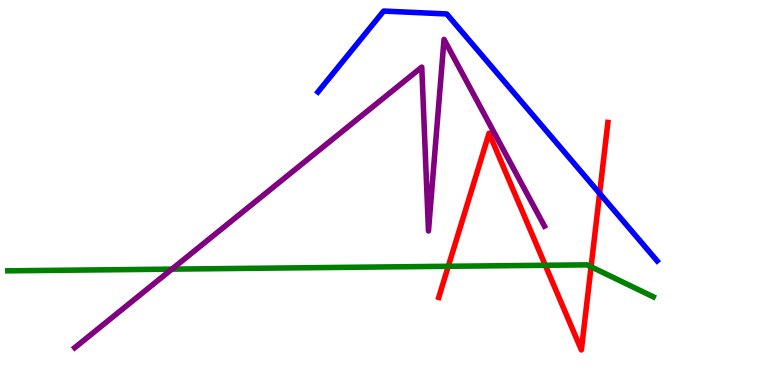[{'lines': ['blue', 'red'], 'intersections': [{'x': 7.74, 'y': 4.98}]}, {'lines': ['green', 'red'], 'intersections': [{'x': 5.78, 'y': 3.08}, {'x': 7.04, 'y': 3.11}, {'x': 7.63, 'y': 3.07}]}, {'lines': ['purple', 'red'], 'intersections': []}, {'lines': ['blue', 'green'], 'intersections': []}, {'lines': ['blue', 'purple'], 'intersections': []}, {'lines': ['green', 'purple'], 'intersections': [{'x': 2.22, 'y': 3.01}]}]